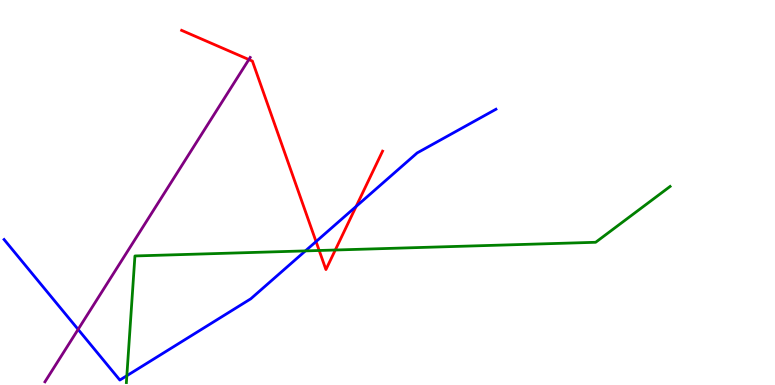[{'lines': ['blue', 'red'], 'intersections': [{'x': 4.08, 'y': 3.73}, {'x': 4.6, 'y': 4.64}]}, {'lines': ['green', 'red'], 'intersections': [{'x': 4.12, 'y': 3.49}, {'x': 4.33, 'y': 3.51}]}, {'lines': ['purple', 'red'], 'intersections': [{'x': 3.21, 'y': 8.45}]}, {'lines': ['blue', 'green'], 'intersections': [{'x': 1.64, 'y': 0.241}, {'x': 3.94, 'y': 3.48}]}, {'lines': ['blue', 'purple'], 'intersections': [{'x': 1.01, 'y': 1.44}]}, {'lines': ['green', 'purple'], 'intersections': []}]